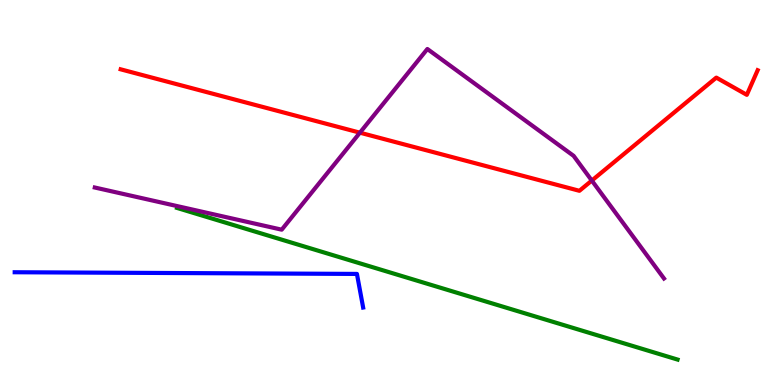[{'lines': ['blue', 'red'], 'intersections': []}, {'lines': ['green', 'red'], 'intersections': []}, {'lines': ['purple', 'red'], 'intersections': [{'x': 4.64, 'y': 6.55}, {'x': 7.64, 'y': 5.31}]}, {'lines': ['blue', 'green'], 'intersections': []}, {'lines': ['blue', 'purple'], 'intersections': []}, {'lines': ['green', 'purple'], 'intersections': []}]